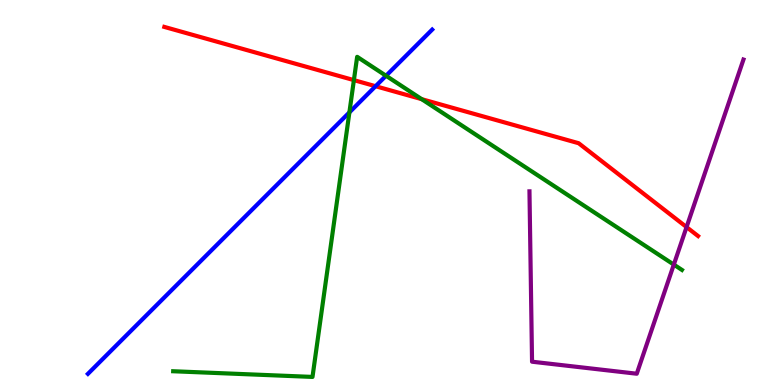[{'lines': ['blue', 'red'], 'intersections': [{'x': 4.85, 'y': 7.76}]}, {'lines': ['green', 'red'], 'intersections': [{'x': 4.57, 'y': 7.92}, {'x': 5.44, 'y': 7.42}]}, {'lines': ['purple', 'red'], 'intersections': [{'x': 8.86, 'y': 4.1}]}, {'lines': ['blue', 'green'], 'intersections': [{'x': 4.51, 'y': 7.08}, {'x': 4.98, 'y': 8.03}]}, {'lines': ['blue', 'purple'], 'intersections': []}, {'lines': ['green', 'purple'], 'intersections': [{'x': 8.69, 'y': 3.13}]}]